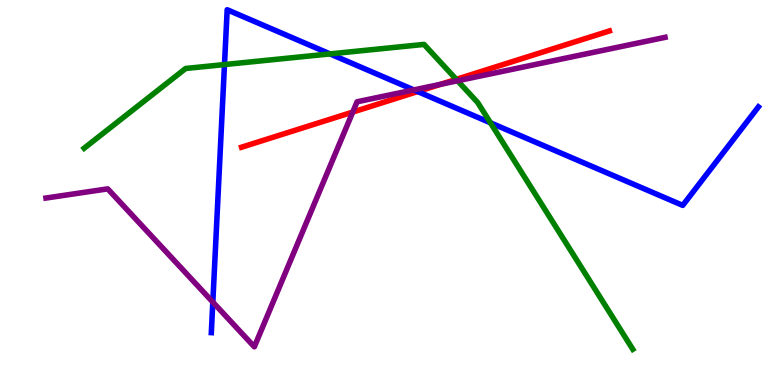[{'lines': ['blue', 'red'], 'intersections': [{'x': 5.39, 'y': 7.62}]}, {'lines': ['green', 'red'], 'intersections': [{'x': 5.89, 'y': 7.94}]}, {'lines': ['purple', 'red'], 'intersections': [{'x': 4.55, 'y': 7.09}, {'x': 5.68, 'y': 7.81}]}, {'lines': ['blue', 'green'], 'intersections': [{'x': 2.9, 'y': 8.32}, {'x': 4.26, 'y': 8.6}, {'x': 6.33, 'y': 6.81}]}, {'lines': ['blue', 'purple'], 'intersections': [{'x': 2.75, 'y': 2.15}, {'x': 5.34, 'y': 7.66}]}, {'lines': ['green', 'purple'], 'intersections': [{'x': 5.9, 'y': 7.9}]}]